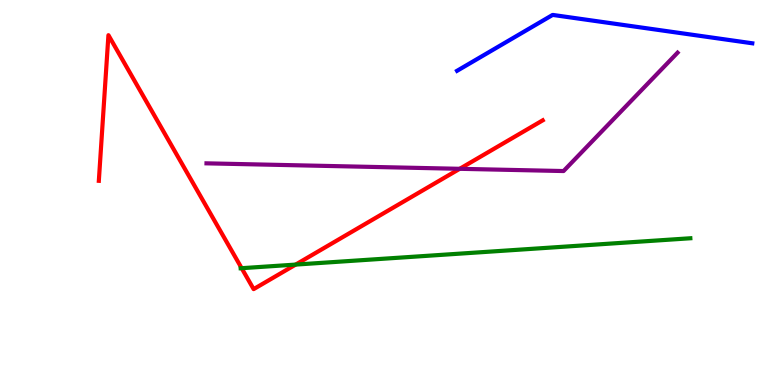[{'lines': ['blue', 'red'], 'intersections': []}, {'lines': ['green', 'red'], 'intersections': [{'x': 3.12, 'y': 3.03}, {'x': 3.81, 'y': 3.13}]}, {'lines': ['purple', 'red'], 'intersections': [{'x': 5.93, 'y': 5.62}]}, {'lines': ['blue', 'green'], 'intersections': []}, {'lines': ['blue', 'purple'], 'intersections': []}, {'lines': ['green', 'purple'], 'intersections': []}]